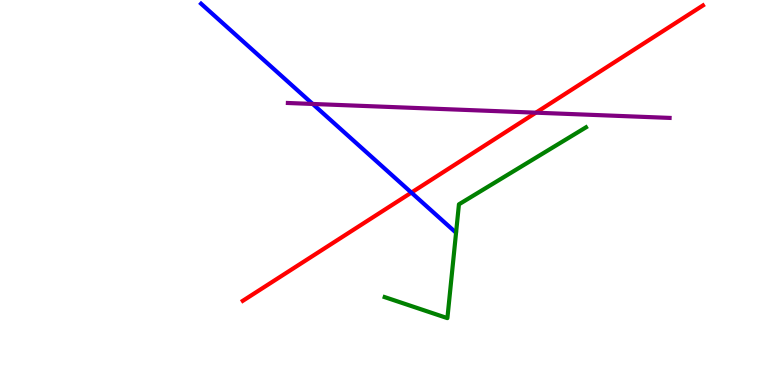[{'lines': ['blue', 'red'], 'intersections': [{'x': 5.31, 'y': 5.0}]}, {'lines': ['green', 'red'], 'intersections': []}, {'lines': ['purple', 'red'], 'intersections': [{'x': 6.91, 'y': 7.07}]}, {'lines': ['blue', 'green'], 'intersections': []}, {'lines': ['blue', 'purple'], 'intersections': [{'x': 4.03, 'y': 7.3}]}, {'lines': ['green', 'purple'], 'intersections': []}]